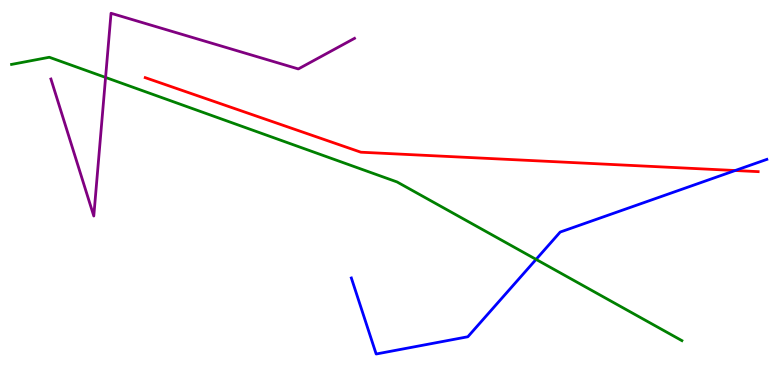[{'lines': ['blue', 'red'], 'intersections': [{'x': 9.49, 'y': 5.57}]}, {'lines': ['green', 'red'], 'intersections': []}, {'lines': ['purple', 'red'], 'intersections': []}, {'lines': ['blue', 'green'], 'intersections': [{'x': 6.92, 'y': 3.26}]}, {'lines': ['blue', 'purple'], 'intersections': []}, {'lines': ['green', 'purple'], 'intersections': [{'x': 1.36, 'y': 7.99}]}]